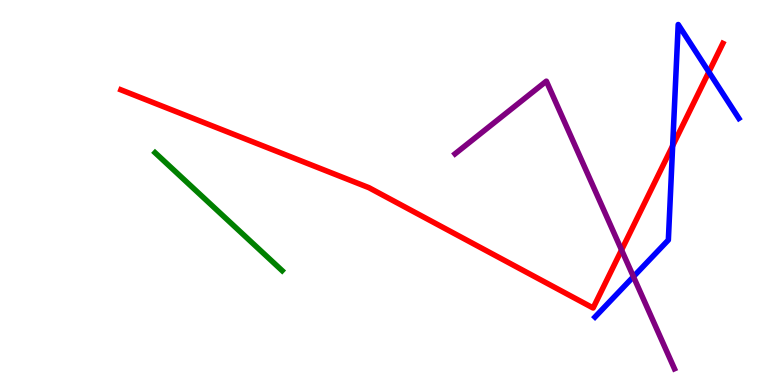[{'lines': ['blue', 'red'], 'intersections': [{'x': 8.68, 'y': 6.21}, {'x': 9.15, 'y': 8.13}]}, {'lines': ['green', 'red'], 'intersections': []}, {'lines': ['purple', 'red'], 'intersections': [{'x': 8.02, 'y': 3.51}]}, {'lines': ['blue', 'green'], 'intersections': []}, {'lines': ['blue', 'purple'], 'intersections': [{'x': 8.17, 'y': 2.81}]}, {'lines': ['green', 'purple'], 'intersections': []}]